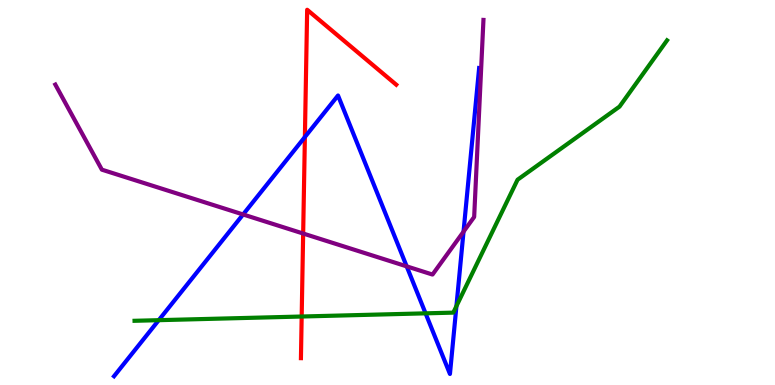[{'lines': ['blue', 'red'], 'intersections': [{'x': 3.93, 'y': 6.44}]}, {'lines': ['green', 'red'], 'intersections': [{'x': 3.89, 'y': 1.78}]}, {'lines': ['purple', 'red'], 'intersections': [{'x': 3.91, 'y': 3.93}]}, {'lines': ['blue', 'green'], 'intersections': [{'x': 2.05, 'y': 1.68}, {'x': 5.49, 'y': 1.86}, {'x': 5.89, 'y': 2.05}]}, {'lines': ['blue', 'purple'], 'intersections': [{'x': 3.14, 'y': 4.43}, {'x': 5.25, 'y': 3.08}, {'x': 5.98, 'y': 3.98}]}, {'lines': ['green', 'purple'], 'intersections': []}]